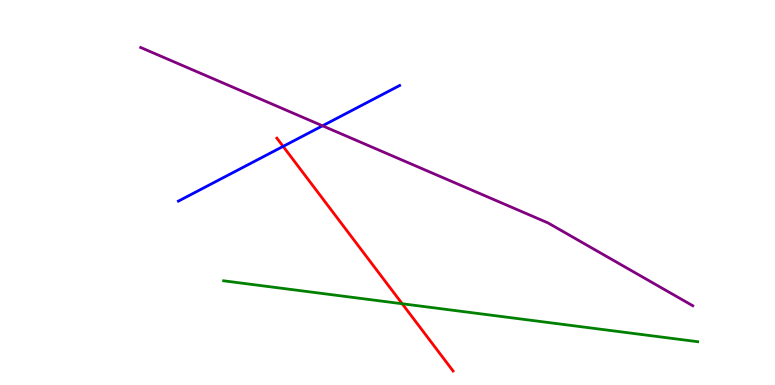[{'lines': ['blue', 'red'], 'intersections': [{'x': 3.65, 'y': 6.2}]}, {'lines': ['green', 'red'], 'intersections': [{'x': 5.19, 'y': 2.11}]}, {'lines': ['purple', 'red'], 'intersections': []}, {'lines': ['blue', 'green'], 'intersections': []}, {'lines': ['blue', 'purple'], 'intersections': [{'x': 4.16, 'y': 6.73}]}, {'lines': ['green', 'purple'], 'intersections': []}]